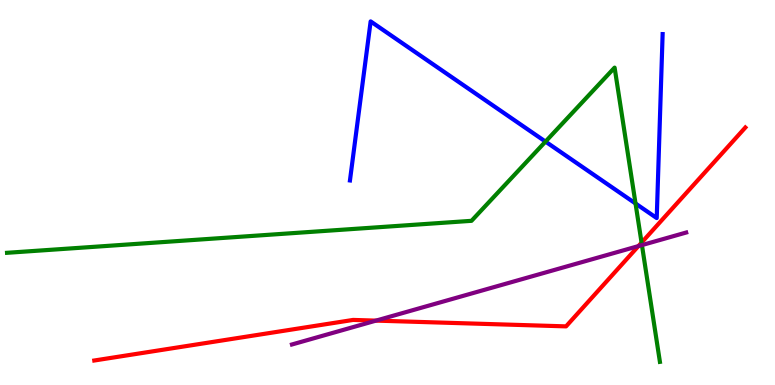[{'lines': ['blue', 'red'], 'intersections': []}, {'lines': ['green', 'red'], 'intersections': [{'x': 8.28, 'y': 3.7}]}, {'lines': ['purple', 'red'], 'intersections': [{'x': 4.85, 'y': 1.67}, {'x': 8.24, 'y': 3.61}]}, {'lines': ['blue', 'green'], 'intersections': [{'x': 7.04, 'y': 6.32}, {'x': 8.2, 'y': 4.71}]}, {'lines': ['blue', 'purple'], 'intersections': []}, {'lines': ['green', 'purple'], 'intersections': [{'x': 8.28, 'y': 3.63}]}]